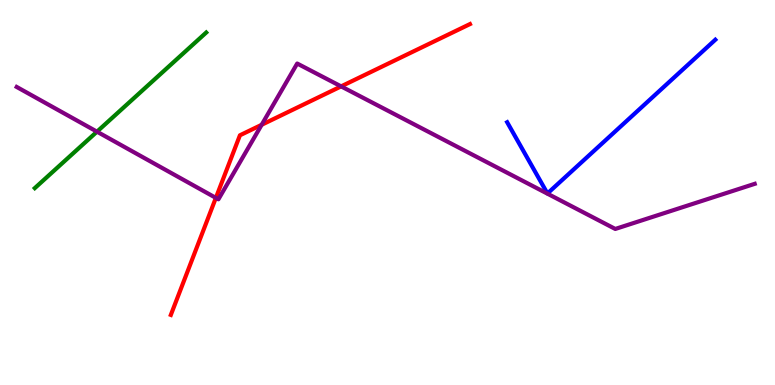[{'lines': ['blue', 'red'], 'intersections': []}, {'lines': ['green', 'red'], 'intersections': []}, {'lines': ['purple', 'red'], 'intersections': [{'x': 2.79, 'y': 4.86}, {'x': 3.38, 'y': 6.76}, {'x': 4.4, 'y': 7.76}]}, {'lines': ['blue', 'green'], 'intersections': []}, {'lines': ['blue', 'purple'], 'intersections': []}, {'lines': ['green', 'purple'], 'intersections': [{'x': 1.25, 'y': 6.58}]}]